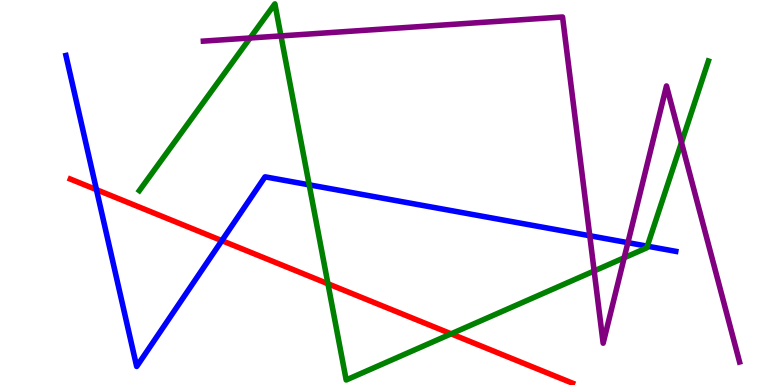[{'lines': ['blue', 'red'], 'intersections': [{'x': 1.24, 'y': 5.07}, {'x': 2.86, 'y': 3.75}]}, {'lines': ['green', 'red'], 'intersections': [{'x': 4.23, 'y': 2.63}, {'x': 5.82, 'y': 1.33}]}, {'lines': ['purple', 'red'], 'intersections': []}, {'lines': ['blue', 'green'], 'intersections': [{'x': 3.99, 'y': 5.2}, {'x': 8.35, 'y': 3.61}]}, {'lines': ['blue', 'purple'], 'intersections': [{'x': 7.61, 'y': 3.88}, {'x': 8.1, 'y': 3.7}]}, {'lines': ['green', 'purple'], 'intersections': [{'x': 3.23, 'y': 9.01}, {'x': 3.63, 'y': 9.07}, {'x': 7.67, 'y': 2.96}, {'x': 8.05, 'y': 3.3}, {'x': 8.79, 'y': 6.3}]}]